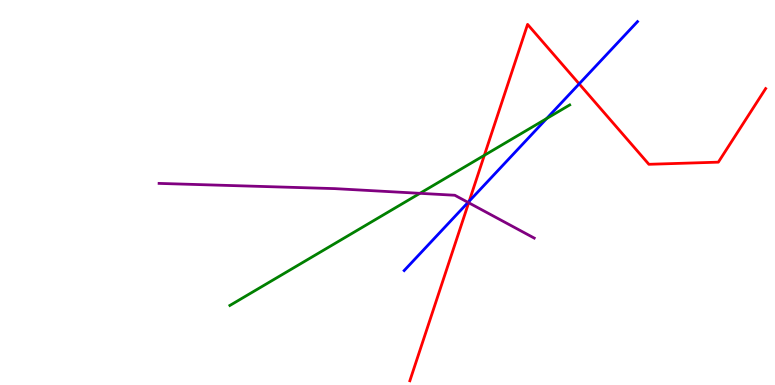[{'lines': ['blue', 'red'], 'intersections': [{'x': 6.05, 'y': 4.77}, {'x': 7.47, 'y': 7.82}]}, {'lines': ['green', 'red'], 'intersections': [{'x': 6.25, 'y': 5.97}]}, {'lines': ['purple', 'red'], 'intersections': [{'x': 6.05, 'y': 4.73}]}, {'lines': ['blue', 'green'], 'intersections': [{'x': 7.05, 'y': 6.92}]}, {'lines': ['blue', 'purple'], 'intersections': [{'x': 6.04, 'y': 4.74}]}, {'lines': ['green', 'purple'], 'intersections': [{'x': 5.42, 'y': 4.98}]}]